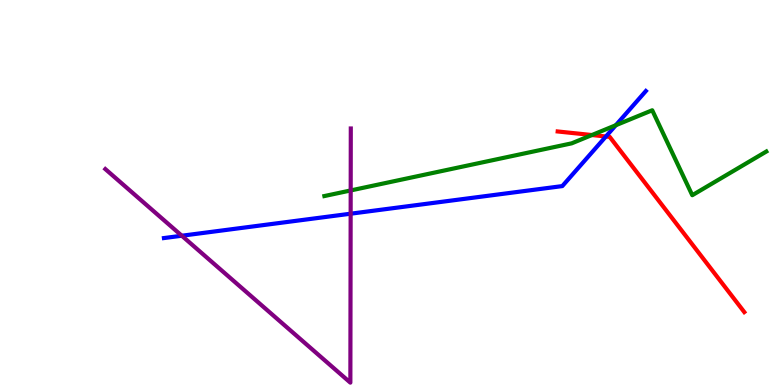[{'lines': ['blue', 'red'], 'intersections': [{'x': 7.82, 'y': 6.45}]}, {'lines': ['green', 'red'], 'intersections': [{'x': 7.64, 'y': 6.49}]}, {'lines': ['purple', 'red'], 'intersections': []}, {'lines': ['blue', 'green'], 'intersections': [{'x': 7.95, 'y': 6.75}]}, {'lines': ['blue', 'purple'], 'intersections': [{'x': 2.35, 'y': 3.88}, {'x': 4.52, 'y': 4.45}]}, {'lines': ['green', 'purple'], 'intersections': [{'x': 4.53, 'y': 5.05}]}]